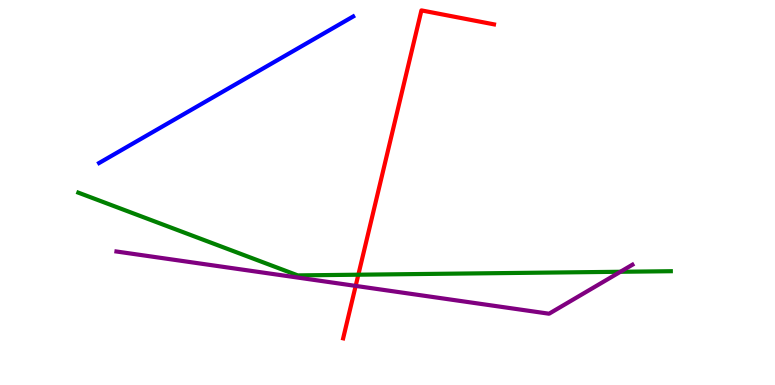[{'lines': ['blue', 'red'], 'intersections': []}, {'lines': ['green', 'red'], 'intersections': [{'x': 4.62, 'y': 2.86}]}, {'lines': ['purple', 'red'], 'intersections': [{'x': 4.59, 'y': 2.57}]}, {'lines': ['blue', 'green'], 'intersections': []}, {'lines': ['blue', 'purple'], 'intersections': []}, {'lines': ['green', 'purple'], 'intersections': [{'x': 8.01, 'y': 2.94}]}]